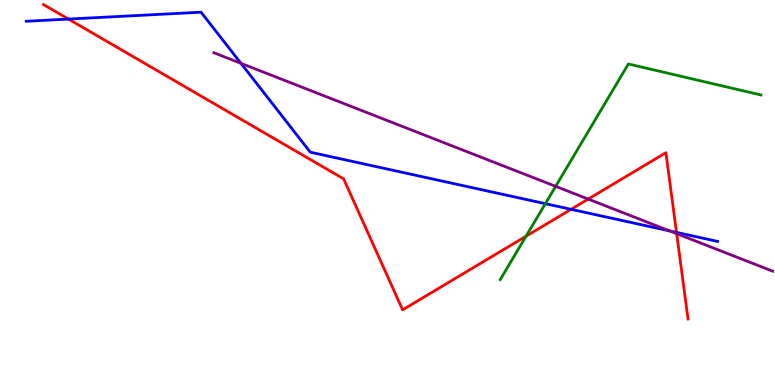[{'lines': ['blue', 'red'], 'intersections': [{'x': 0.884, 'y': 9.5}, {'x': 7.37, 'y': 4.56}, {'x': 8.73, 'y': 3.96}]}, {'lines': ['green', 'red'], 'intersections': [{'x': 6.79, 'y': 3.87}]}, {'lines': ['purple', 'red'], 'intersections': [{'x': 7.59, 'y': 4.83}, {'x': 8.73, 'y': 3.93}]}, {'lines': ['blue', 'green'], 'intersections': [{'x': 7.04, 'y': 4.71}]}, {'lines': ['blue', 'purple'], 'intersections': [{'x': 3.11, 'y': 8.35}, {'x': 8.64, 'y': 4.0}]}, {'lines': ['green', 'purple'], 'intersections': [{'x': 7.17, 'y': 5.16}]}]